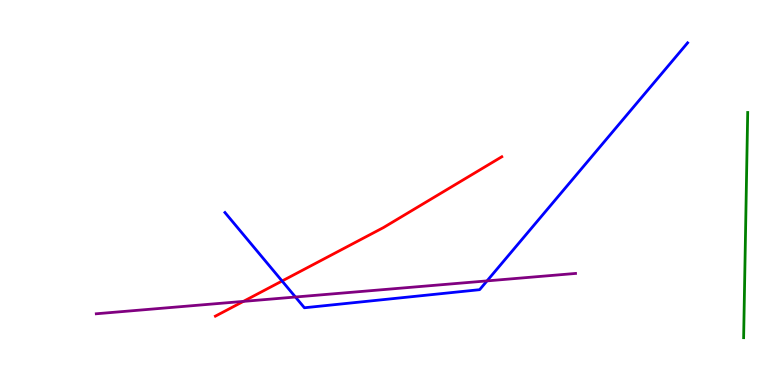[{'lines': ['blue', 'red'], 'intersections': [{'x': 3.64, 'y': 2.7}]}, {'lines': ['green', 'red'], 'intersections': []}, {'lines': ['purple', 'red'], 'intersections': [{'x': 3.14, 'y': 2.17}]}, {'lines': ['blue', 'green'], 'intersections': []}, {'lines': ['blue', 'purple'], 'intersections': [{'x': 3.81, 'y': 2.29}, {'x': 6.28, 'y': 2.7}]}, {'lines': ['green', 'purple'], 'intersections': []}]